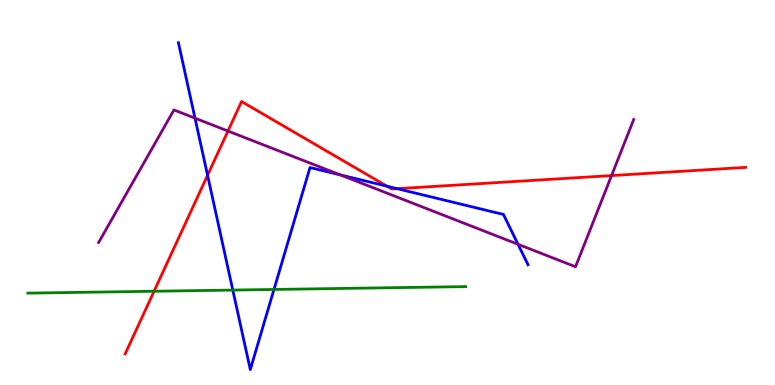[{'lines': ['blue', 'red'], 'intersections': [{'x': 2.68, 'y': 5.45}, {'x': 4.99, 'y': 5.16}, {'x': 5.12, 'y': 5.1}]}, {'lines': ['green', 'red'], 'intersections': [{'x': 1.99, 'y': 2.44}]}, {'lines': ['purple', 'red'], 'intersections': [{'x': 2.94, 'y': 6.6}, {'x': 7.89, 'y': 5.44}]}, {'lines': ['blue', 'green'], 'intersections': [{'x': 3.0, 'y': 2.47}, {'x': 3.54, 'y': 2.48}]}, {'lines': ['blue', 'purple'], 'intersections': [{'x': 2.52, 'y': 6.93}, {'x': 4.39, 'y': 5.46}, {'x': 6.68, 'y': 3.65}]}, {'lines': ['green', 'purple'], 'intersections': []}]